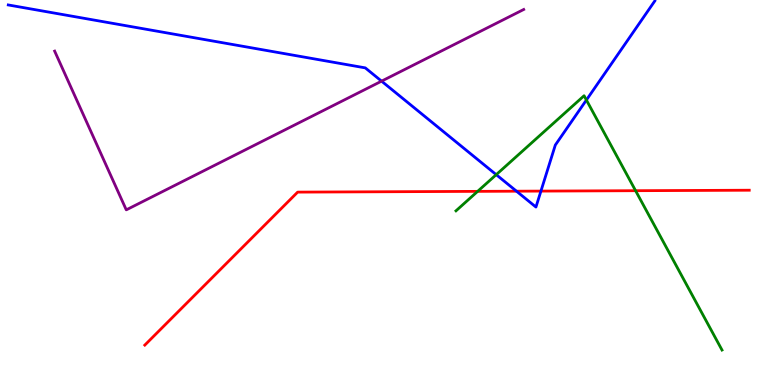[{'lines': ['blue', 'red'], 'intersections': [{'x': 6.66, 'y': 5.03}, {'x': 6.98, 'y': 5.04}]}, {'lines': ['green', 'red'], 'intersections': [{'x': 6.16, 'y': 5.03}, {'x': 8.2, 'y': 5.05}]}, {'lines': ['purple', 'red'], 'intersections': []}, {'lines': ['blue', 'green'], 'intersections': [{'x': 6.4, 'y': 5.46}, {'x': 7.57, 'y': 7.4}]}, {'lines': ['blue', 'purple'], 'intersections': [{'x': 4.92, 'y': 7.89}]}, {'lines': ['green', 'purple'], 'intersections': []}]